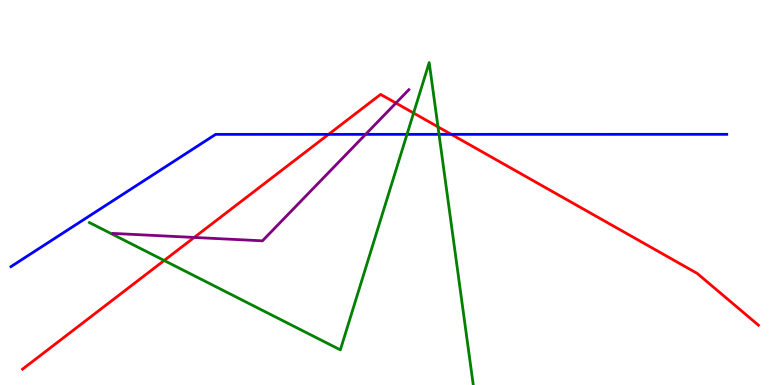[{'lines': ['blue', 'red'], 'intersections': [{'x': 4.24, 'y': 6.51}, {'x': 5.82, 'y': 6.51}]}, {'lines': ['green', 'red'], 'intersections': [{'x': 2.12, 'y': 3.23}, {'x': 5.34, 'y': 7.06}, {'x': 5.65, 'y': 6.71}]}, {'lines': ['purple', 'red'], 'intersections': [{'x': 2.51, 'y': 3.83}, {'x': 5.11, 'y': 7.32}]}, {'lines': ['blue', 'green'], 'intersections': [{'x': 5.25, 'y': 6.51}, {'x': 5.66, 'y': 6.51}]}, {'lines': ['blue', 'purple'], 'intersections': [{'x': 4.72, 'y': 6.51}]}, {'lines': ['green', 'purple'], 'intersections': []}]